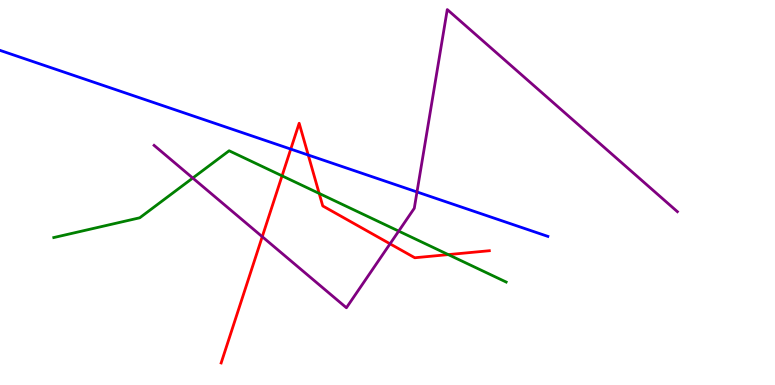[{'lines': ['blue', 'red'], 'intersections': [{'x': 3.75, 'y': 6.13}, {'x': 3.98, 'y': 5.97}]}, {'lines': ['green', 'red'], 'intersections': [{'x': 3.64, 'y': 5.43}, {'x': 4.12, 'y': 4.98}, {'x': 5.78, 'y': 3.39}]}, {'lines': ['purple', 'red'], 'intersections': [{'x': 3.38, 'y': 3.85}, {'x': 5.03, 'y': 3.67}]}, {'lines': ['blue', 'green'], 'intersections': []}, {'lines': ['blue', 'purple'], 'intersections': [{'x': 5.38, 'y': 5.01}]}, {'lines': ['green', 'purple'], 'intersections': [{'x': 2.49, 'y': 5.38}, {'x': 5.14, 'y': 4.0}]}]